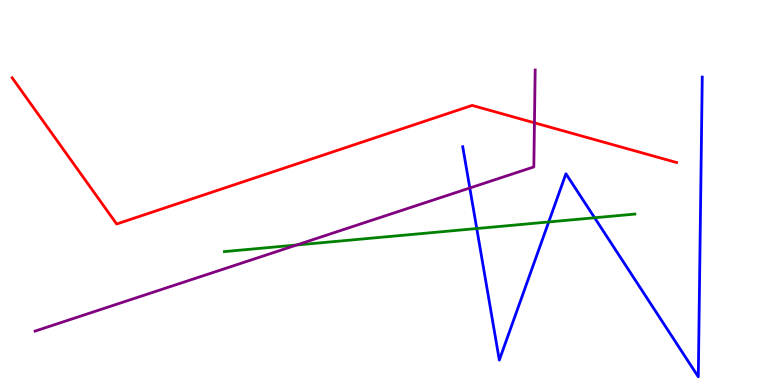[{'lines': ['blue', 'red'], 'intersections': []}, {'lines': ['green', 'red'], 'intersections': []}, {'lines': ['purple', 'red'], 'intersections': [{'x': 6.9, 'y': 6.81}]}, {'lines': ['blue', 'green'], 'intersections': [{'x': 6.15, 'y': 4.06}, {'x': 7.08, 'y': 4.23}, {'x': 7.67, 'y': 4.34}]}, {'lines': ['blue', 'purple'], 'intersections': [{'x': 6.06, 'y': 5.12}]}, {'lines': ['green', 'purple'], 'intersections': [{'x': 3.83, 'y': 3.64}]}]